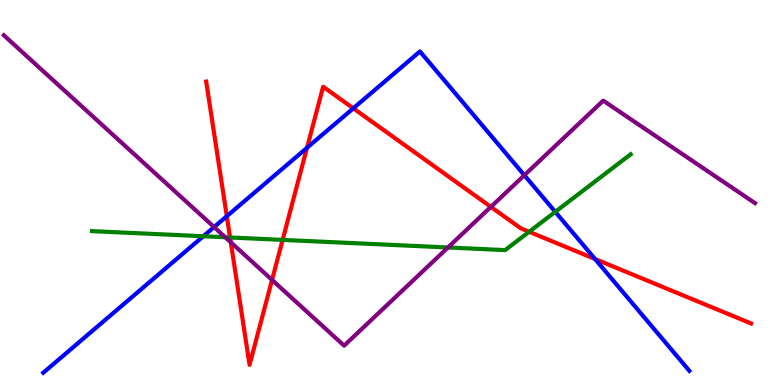[{'lines': ['blue', 'red'], 'intersections': [{'x': 2.93, 'y': 4.38}, {'x': 3.96, 'y': 6.16}, {'x': 4.56, 'y': 7.19}, {'x': 7.68, 'y': 3.27}]}, {'lines': ['green', 'red'], 'intersections': [{'x': 2.97, 'y': 3.83}, {'x': 3.65, 'y': 3.77}, {'x': 6.83, 'y': 3.98}]}, {'lines': ['purple', 'red'], 'intersections': [{'x': 2.98, 'y': 3.71}, {'x': 3.51, 'y': 2.73}, {'x': 6.33, 'y': 4.63}]}, {'lines': ['blue', 'green'], 'intersections': [{'x': 2.62, 'y': 3.86}, {'x': 7.16, 'y': 4.5}]}, {'lines': ['blue', 'purple'], 'intersections': [{'x': 2.76, 'y': 4.1}, {'x': 6.77, 'y': 5.45}]}, {'lines': ['green', 'purple'], 'intersections': [{'x': 2.91, 'y': 3.84}, {'x': 5.78, 'y': 3.57}]}]